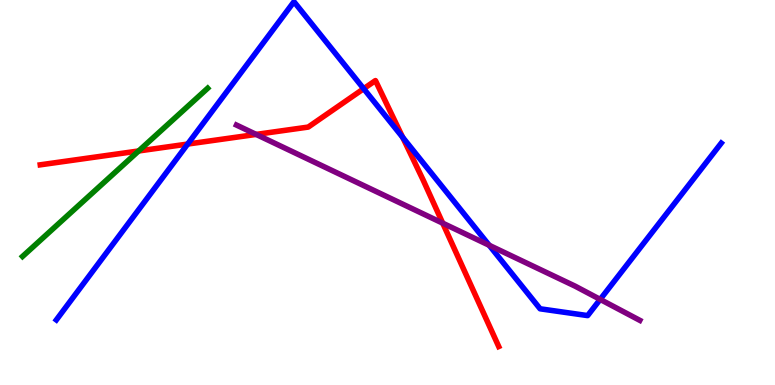[{'lines': ['blue', 'red'], 'intersections': [{'x': 2.42, 'y': 6.26}, {'x': 4.69, 'y': 7.7}, {'x': 5.2, 'y': 6.43}]}, {'lines': ['green', 'red'], 'intersections': [{'x': 1.79, 'y': 6.08}]}, {'lines': ['purple', 'red'], 'intersections': [{'x': 3.31, 'y': 6.51}, {'x': 5.71, 'y': 4.2}]}, {'lines': ['blue', 'green'], 'intersections': []}, {'lines': ['blue', 'purple'], 'intersections': [{'x': 6.31, 'y': 3.63}, {'x': 7.74, 'y': 2.22}]}, {'lines': ['green', 'purple'], 'intersections': []}]